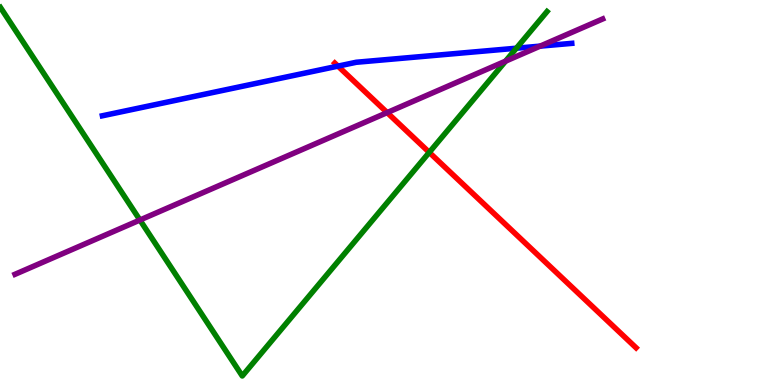[{'lines': ['blue', 'red'], 'intersections': [{'x': 4.36, 'y': 8.28}]}, {'lines': ['green', 'red'], 'intersections': [{'x': 5.54, 'y': 6.04}]}, {'lines': ['purple', 'red'], 'intersections': [{'x': 5.0, 'y': 7.08}]}, {'lines': ['blue', 'green'], 'intersections': [{'x': 6.66, 'y': 8.75}]}, {'lines': ['blue', 'purple'], 'intersections': [{'x': 6.97, 'y': 8.8}]}, {'lines': ['green', 'purple'], 'intersections': [{'x': 1.81, 'y': 4.29}, {'x': 6.52, 'y': 8.41}]}]